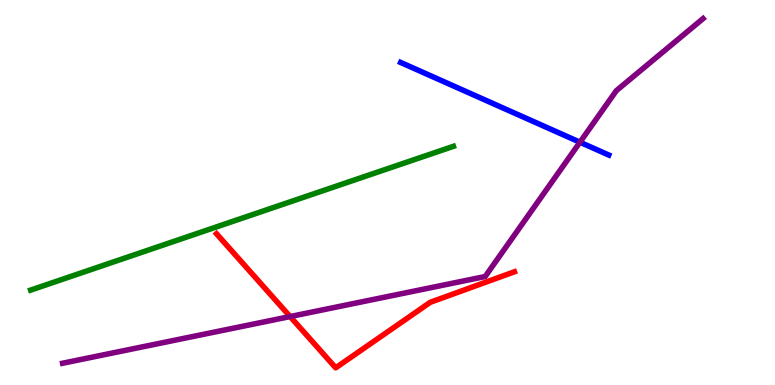[{'lines': ['blue', 'red'], 'intersections': []}, {'lines': ['green', 'red'], 'intersections': []}, {'lines': ['purple', 'red'], 'intersections': [{'x': 3.74, 'y': 1.78}]}, {'lines': ['blue', 'green'], 'intersections': []}, {'lines': ['blue', 'purple'], 'intersections': [{'x': 7.48, 'y': 6.31}]}, {'lines': ['green', 'purple'], 'intersections': []}]